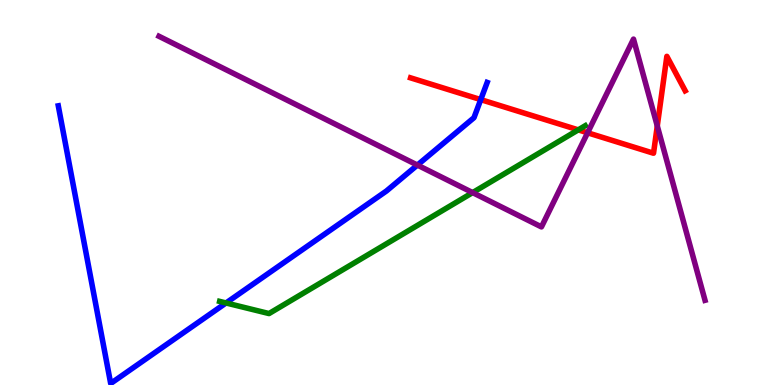[{'lines': ['blue', 'red'], 'intersections': [{'x': 6.2, 'y': 7.41}]}, {'lines': ['green', 'red'], 'intersections': [{'x': 7.46, 'y': 6.63}]}, {'lines': ['purple', 'red'], 'intersections': [{'x': 7.58, 'y': 6.55}, {'x': 8.48, 'y': 6.73}]}, {'lines': ['blue', 'green'], 'intersections': [{'x': 2.92, 'y': 2.13}]}, {'lines': ['blue', 'purple'], 'intersections': [{'x': 5.39, 'y': 5.71}]}, {'lines': ['green', 'purple'], 'intersections': [{'x': 6.1, 'y': 5.0}]}]